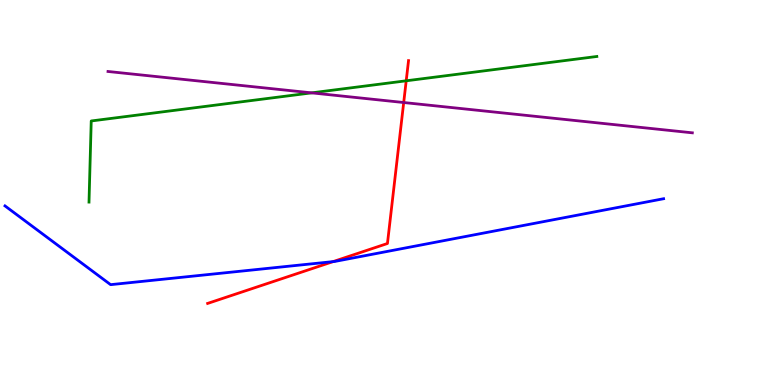[{'lines': ['blue', 'red'], 'intersections': [{'x': 4.3, 'y': 3.2}]}, {'lines': ['green', 'red'], 'intersections': [{'x': 5.24, 'y': 7.9}]}, {'lines': ['purple', 'red'], 'intersections': [{'x': 5.21, 'y': 7.34}]}, {'lines': ['blue', 'green'], 'intersections': []}, {'lines': ['blue', 'purple'], 'intersections': []}, {'lines': ['green', 'purple'], 'intersections': [{'x': 4.02, 'y': 7.59}]}]